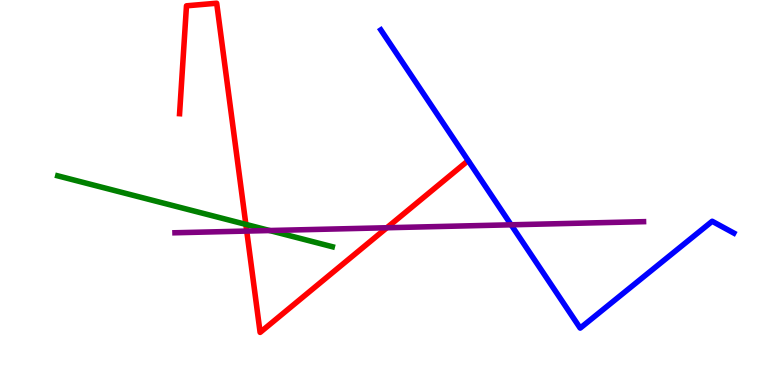[{'lines': ['blue', 'red'], 'intersections': []}, {'lines': ['green', 'red'], 'intersections': [{'x': 3.17, 'y': 4.17}]}, {'lines': ['purple', 'red'], 'intersections': [{'x': 3.18, 'y': 4.0}, {'x': 4.99, 'y': 4.08}]}, {'lines': ['blue', 'green'], 'intersections': []}, {'lines': ['blue', 'purple'], 'intersections': [{'x': 6.6, 'y': 4.16}]}, {'lines': ['green', 'purple'], 'intersections': [{'x': 3.48, 'y': 4.01}]}]